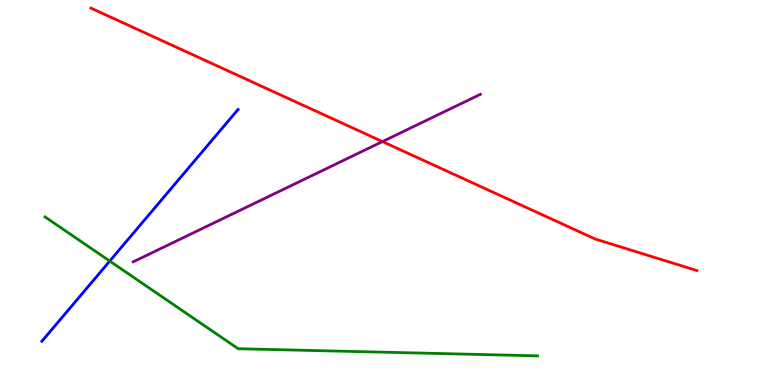[{'lines': ['blue', 'red'], 'intersections': []}, {'lines': ['green', 'red'], 'intersections': []}, {'lines': ['purple', 'red'], 'intersections': [{'x': 4.93, 'y': 6.32}]}, {'lines': ['blue', 'green'], 'intersections': [{'x': 1.42, 'y': 3.22}]}, {'lines': ['blue', 'purple'], 'intersections': []}, {'lines': ['green', 'purple'], 'intersections': []}]